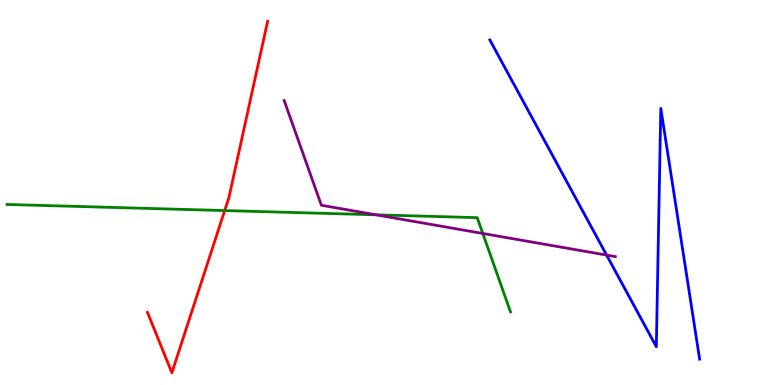[{'lines': ['blue', 'red'], 'intersections': []}, {'lines': ['green', 'red'], 'intersections': [{'x': 2.9, 'y': 4.53}]}, {'lines': ['purple', 'red'], 'intersections': []}, {'lines': ['blue', 'green'], 'intersections': []}, {'lines': ['blue', 'purple'], 'intersections': [{'x': 7.83, 'y': 3.37}]}, {'lines': ['green', 'purple'], 'intersections': [{'x': 4.85, 'y': 4.42}, {'x': 6.23, 'y': 3.94}]}]